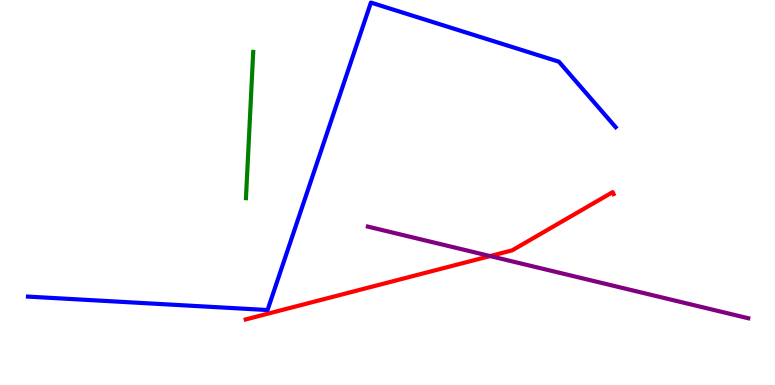[{'lines': ['blue', 'red'], 'intersections': []}, {'lines': ['green', 'red'], 'intersections': []}, {'lines': ['purple', 'red'], 'intersections': [{'x': 6.32, 'y': 3.35}]}, {'lines': ['blue', 'green'], 'intersections': []}, {'lines': ['blue', 'purple'], 'intersections': []}, {'lines': ['green', 'purple'], 'intersections': []}]